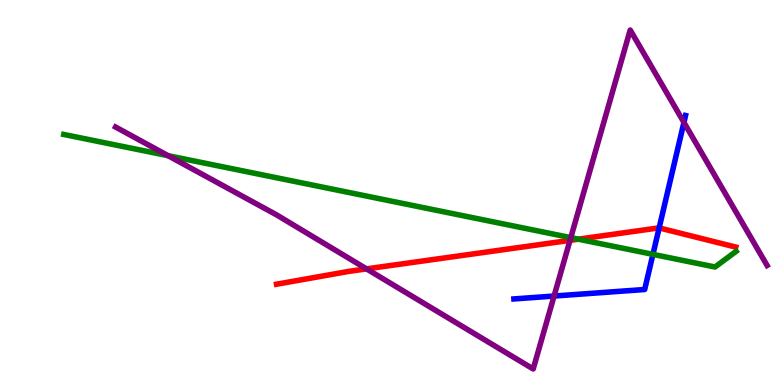[{'lines': ['blue', 'red'], 'intersections': [{'x': 8.51, 'y': 4.08}]}, {'lines': ['green', 'red'], 'intersections': [{'x': 7.46, 'y': 3.79}]}, {'lines': ['purple', 'red'], 'intersections': [{'x': 4.73, 'y': 3.02}, {'x': 7.35, 'y': 3.76}]}, {'lines': ['blue', 'green'], 'intersections': [{'x': 8.42, 'y': 3.39}]}, {'lines': ['blue', 'purple'], 'intersections': [{'x': 7.15, 'y': 2.31}, {'x': 8.82, 'y': 6.82}]}, {'lines': ['green', 'purple'], 'intersections': [{'x': 2.17, 'y': 5.96}, {'x': 7.36, 'y': 3.83}]}]